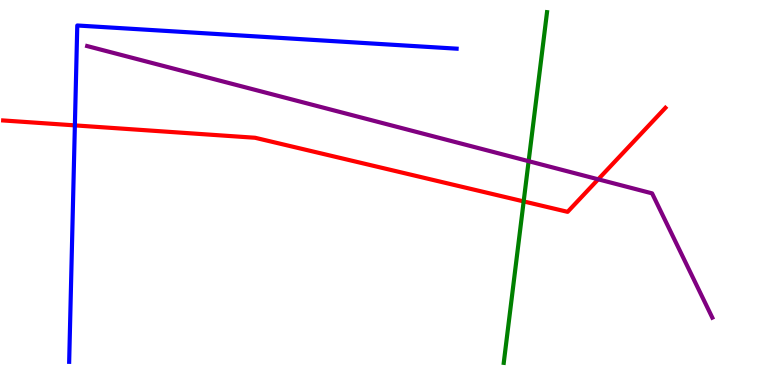[{'lines': ['blue', 'red'], 'intersections': [{'x': 0.966, 'y': 6.74}]}, {'lines': ['green', 'red'], 'intersections': [{'x': 6.76, 'y': 4.77}]}, {'lines': ['purple', 'red'], 'intersections': [{'x': 7.72, 'y': 5.34}]}, {'lines': ['blue', 'green'], 'intersections': []}, {'lines': ['blue', 'purple'], 'intersections': []}, {'lines': ['green', 'purple'], 'intersections': [{'x': 6.82, 'y': 5.81}]}]